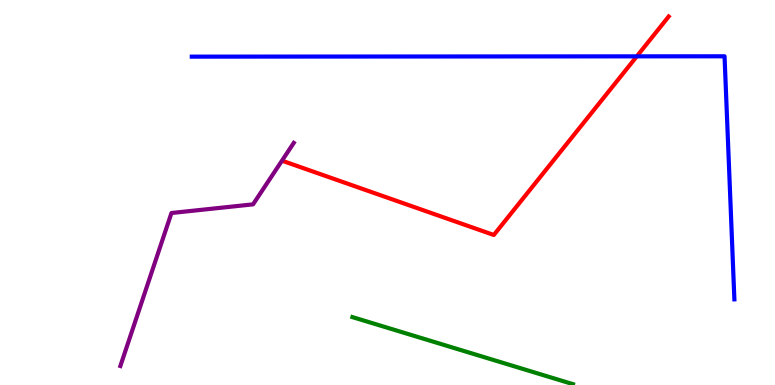[{'lines': ['blue', 'red'], 'intersections': [{'x': 8.22, 'y': 8.54}]}, {'lines': ['green', 'red'], 'intersections': []}, {'lines': ['purple', 'red'], 'intersections': []}, {'lines': ['blue', 'green'], 'intersections': []}, {'lines': ['blue', 'purple'], 'intersections': []}, {'lines': ['green', 'purple'], 'intersections': []}]